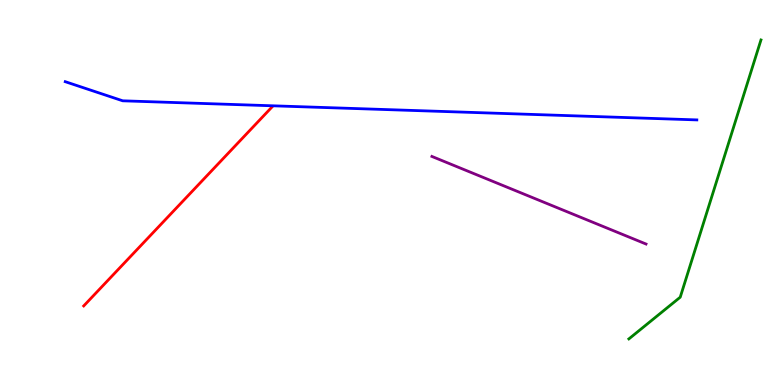[{'lines': ['blue', 'red'], 'intersections': []}, {'lines': ['green', 'red'], 'intersections': []}, {'lines': ['purple', 'red'], 'intersections': []}, {'lines': ['blue', 'green'], 'intersections': []}, {'lines': ['blue', 'purple'], 'intersections': []}, {'lines': ['green', 'purple'], 'intersections': []}]